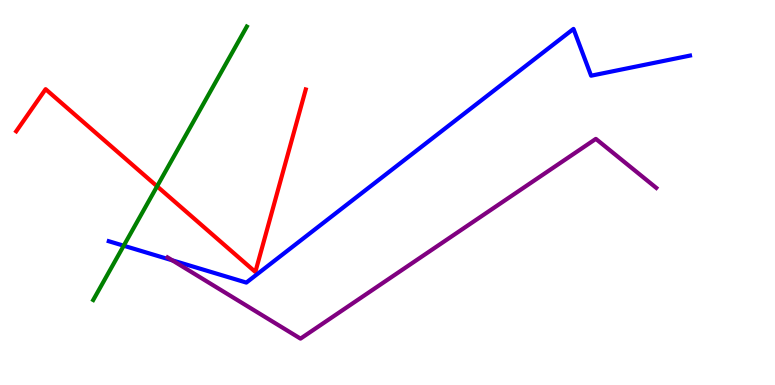[{'lines': ['blue', 'red'], 'intersections': []}, {'lines': ['green', 'red'], 'intersections': [{'x': 2.03, 'y': 5.16}]}, {'lines': ['purple', 'red'], 'intersections': []}, {'lines': ['blue', 'green'], 'intersections': [{'x': 1.6, 'y': 3.62}]}, {'lines': ['blue', 'purple'], 'intersections': [{'x': 2.22, 'y': 3.24}]}, {'lines': ['green', 'purple'], 'intersections': []}]